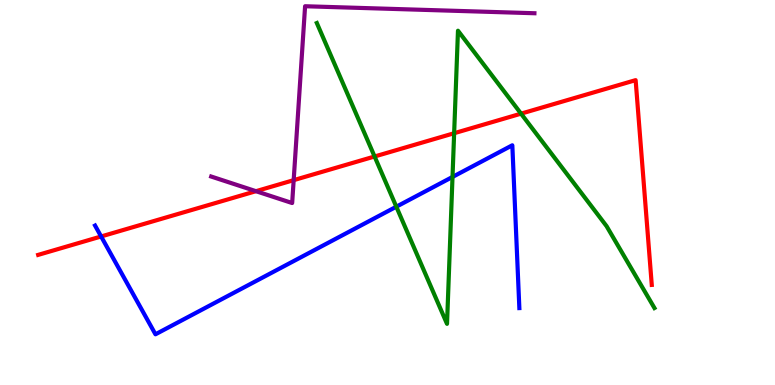[{'lines': ['blue', 'red'], 'intersections': [{'x': 1.3, 'y': 3.86}]}, {'lines': ['green', 'red'], 'intersections': [{'x': 4.83, 'y': 5.94}, {'x': 5.86, 'y': 6.54}, {'x': 6.72, 'y': 7.05}]}, {'lines': ['purple', 'red'], 'intersections': [{'x': 3.3, 'y': 5.03}, {'x': 3.79, 'y': 5.32}]}, {'lines': ['blue', 'green'], 'intersections': [{'x': 5.11, 'y': 4.63}, {'x': 5.84, 'y': 5.4}]}, {'lines': ['blue', 'purple'], 'intersections': []}, {'lines': ['green', 'purple'], 'intersections': []}]